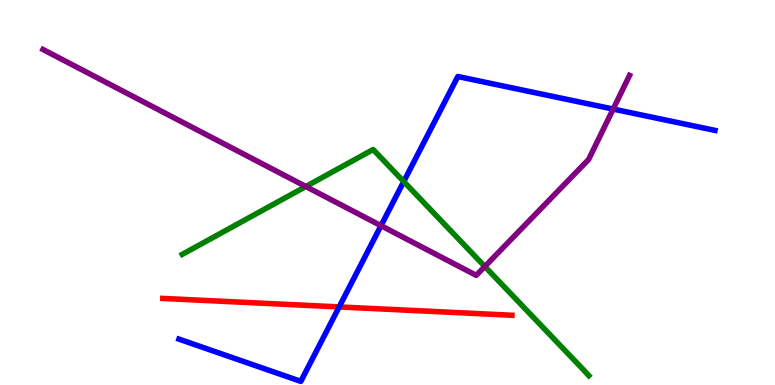[{'lines': ['blue', 'red'], 'intersections': [{'x': 4.38, 'y': 2.03}]}, {'lines': ['green', 'red'], 'intersections': []}, {'lines': ['purple', 'red'], 'intersections': []}, {'lines': ['blue', 'green'], 'intersections': [{'x': 5.21, 'y': 5.28}]}, {'lines': ['blue', 'purple'], 'intersections': [{'x': 4.92, 'y': 4.14}, {'x': 7.91, 'y': 7.17}]}, {'lines': ['green', 'purple'], 'intersections': [{'x': 3.95, 'y': 5.16}, {'x': 6.26, 'y': 3.08}]}]